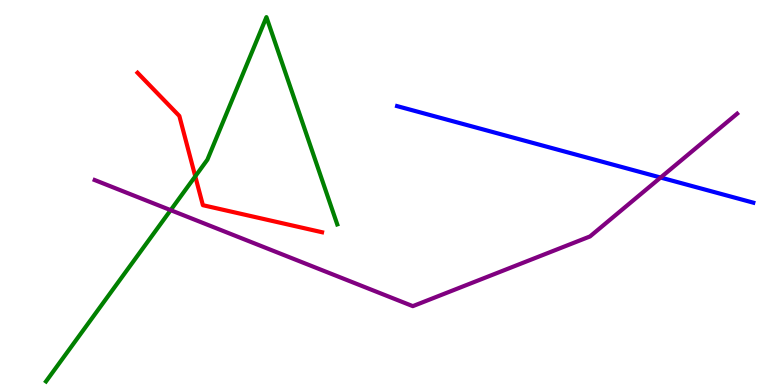[{'lines': ['blue', 'red'], 'intersections': []}, {'lines': ['green', 'red'], 'intersections': [{'x': 2.52, 'y': 5.42}]}, {'lines': ['purple', 'red'], 'intersections': []}, {'lines': ['blue', 'green'], 'intersections': []}, {'lines': ['blue', 'purple'], 'intersections': [{'x': 8.52, 'y': 5.39}]}, {'lines': ['green', 'purple'], 'intersections': [{'x': 2.2, 'y': 4.54}]}]